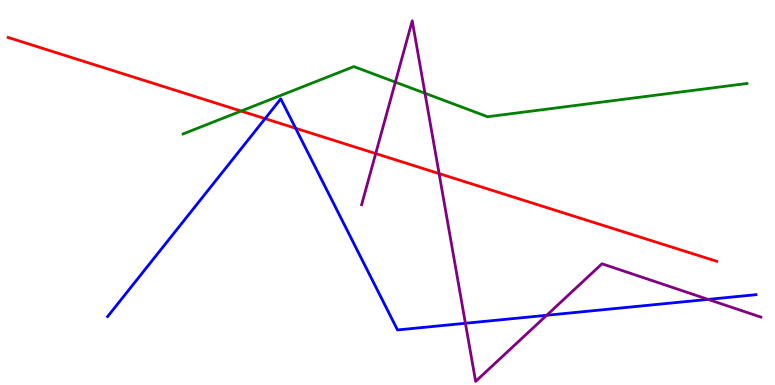[{'lines': ['blue', 'red'], 'intersections': [{'x': 3.42, 'y': 6.92}, {'x': 3.81, 'y': 6.67}]}, {'lines': ['green', 'red'], 'intersections': [{'x': 3.11, 'y': 7.12}]}, {'lines': ['purple', 'red'], 'intersections': [{'x': 4.85, 'y': 6.01}, {'x': 5.67, 'y': 5.49}]}, {'lines': ['blue', 'green'], 'intersections': []}, {'lines': ['blue', 'purple'], 'intersections': [{'x': 6.01, 'y': 1.6}, {'x': 7.05, 'y': 1.81}, {'x': 9.14, 'y': 2.22}]}, {'lines': ['green', 'purple'], 'intersections': [{'x': 5.1, 'y': 7.87}, {'x': 5.48, 'y': 7.58}]}]